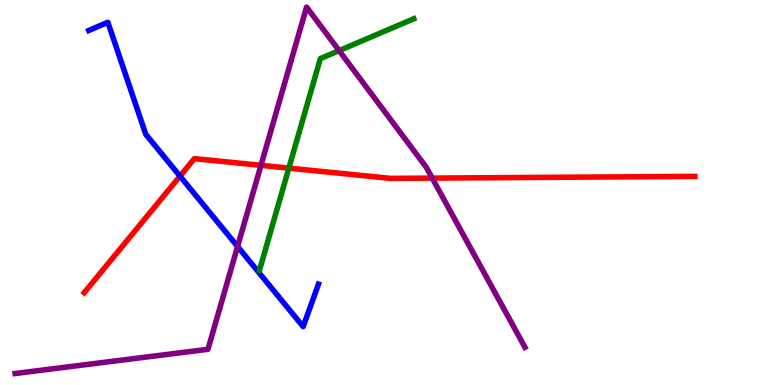[{'lines': ['blue', 'red'], 'intersections': [{'x': 2.32, 'y': 5.43}]}, {'lines': ['green', 'red'], 'intersections': [{'x': 3.73, 'y': 5.63}]}, {'lines': ['purple', 'red'], 'intersections': [{'x': 3.37, 'y': 5.71}, {'x': 5.58, 'y': 5.37}]}, {'lines': ['blue', 'green'], 'intersections': []}, {'lines': ['blue', 'purple'], 'intersections': [{'x': 3.07, 'y': 3.6}]}, {'lines': ['green', 'purple'], 'intersections': [{'x': 4.38, 'y': 8.69}]}]